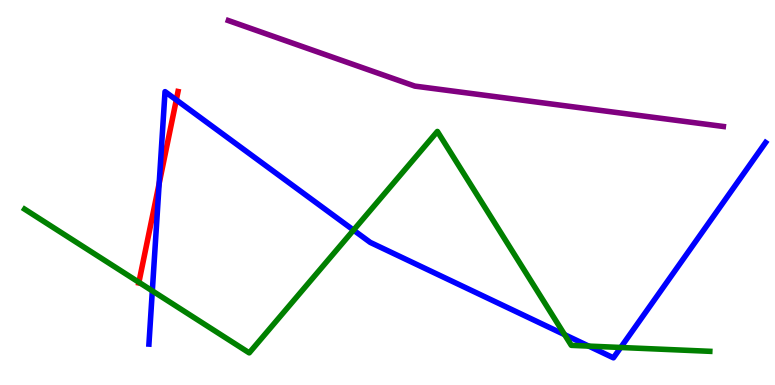[{'lines': ['blue', 'red'], 'intersections': [{'x': 2.05, 'y': 5.23}, {'x': 2.27, 'y': 7.4}]}, {'lines': ['green', 'red'], 'intersections': [{'x': 1.79, 'y': 2.67}]}, {'lines': ['purple', 'red'], 'intersections': []}, {'lines': ['blue', 'green'], 'intersections': [{'x': 1.97, 'y': 2.44}, {'x': 4.56, 'y': 4.02}, {'x': 7.29, 'y': 1.31}, {'x': 7.6, 'y': 1.01}, {'x': 8.01, 'y': 0.975}]}, {'lines': ['blue', 'purple'], 'intersections': []}, {'lines': ['green', 'purple'], 'intersections': []}]